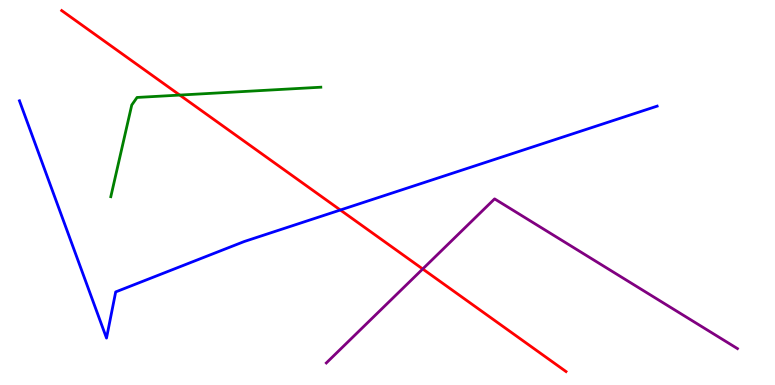[{'lines': ['blue', 'red'], 'intersections': [{'x': 4.39, 'y': 4.55}]}, {'lines': ['green', 'red'], 'intersections': [{'x': 2.32, 'y': 7.53}]}, {'lines': ['purple', 'red'], 'intersections': [{'x': 5.45, 'y': 3.01}]}, {'lines': ['blue', 'green'], 'intersections': []}, {'lines': ['blue', 'purple'], 'intersections': []}, {'lines': ['green', 'purple'], 'intersections': []}]